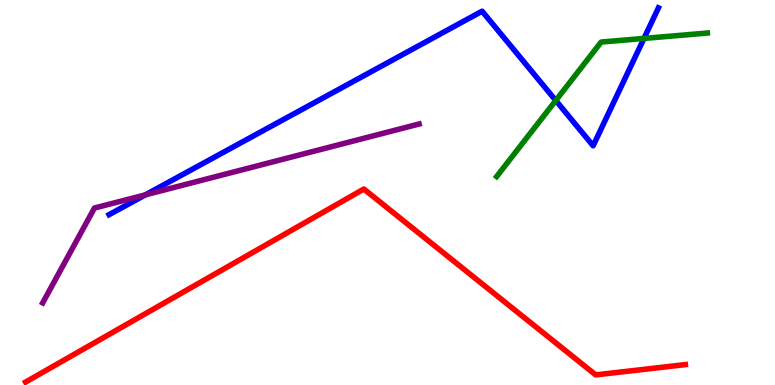[{'lines': ['blue', 'red'], 'intersections': []}, {'lines': ['green', 'red'], 'intersections': []}, {'lines': ['purple', 'red'], 'intersections': []}, {'lines': ['blue', 'green'], 'intersections': [{'x': 7.17, 'y': 7.39}, {'x': 8.31, 'y': 9.0}]}, {'lines': ['blue', 'purple'], 'intersections': [{'x': 1.88, 'y': 4.94}]}, {'lines': ['green', 'purple'], 'intersections': []}]